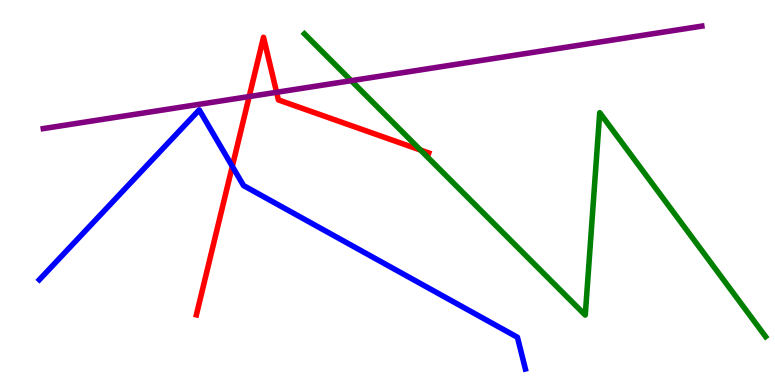[{'lines': ['blue', 'red'], 'intersections': [{'x': 3.0, 'y': 5.68}]}, {'lines': ['green', 'red'], 'intersections': [{'x': 5.43, 'y': 6.1}]}, {'lines': ['purple', 'red'], 'intersections': [{'x': 3.22, 'y': 7.49}, {'x': 3.57, 'y': 7.6}]}, {'lines': ['blue', 'green'], 'intersections': []}, {'lines': ['blue', 'purple'], 'intersections': []}, {'lines': ['green', 'purple'], 'intersections': [{'x': 4.53, 'y': 7.9}]}]